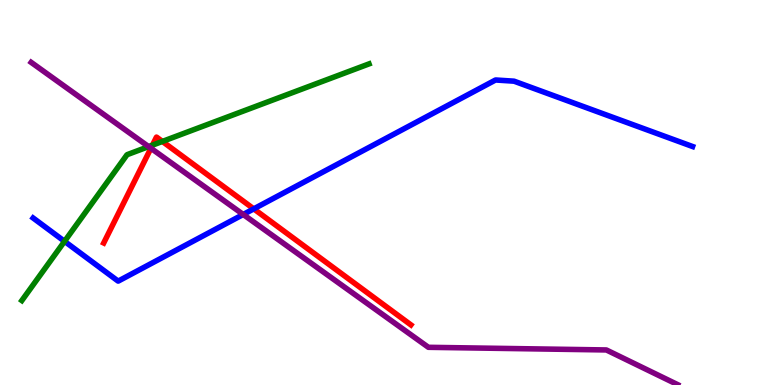[{'lines': ['blue', 'red'], 'intersections': [{'x': 3.27, 'y': 4.57}]}, {'lines': ['green', 'red'], 'intersections': [{'x': 1.97, 'y': 6.23}, {'x': 2.1, 'y': 6.33}]}, {'lines': ['purple', 'red'], 'intersections': [{'x': 1.95, 'y': 6.15}]}, {'lines': ['blue', 'green'], 'intersections': [{'x': 0.833, 'y': 3.73}]}, {'lines': ['blue', 'purple'], 'intersections': [{'x': 3.14, 'y': 4.43}]}, {'lines': ['green', 'purple'], 'intersections': [{'x': 1.92, 'y': 6.19}]}]